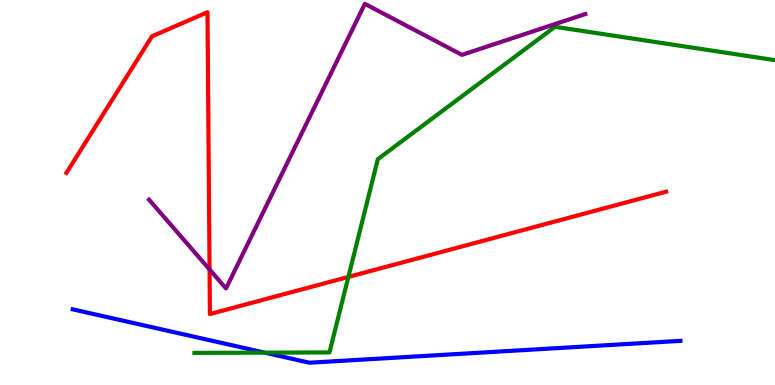[{'lines': ['blue', 'red'], 'intersections': []}, {'lines': ['green', 'red'], 'intersections': [{'x': 4.5, 'y': 2.81}]}, {'lines': ['purple', 'red'], 'intersections': [{'x': 2.7, 'y': 3.0}]}, {'lines': ['blue', 'green'], 'intersections': [{'x': 3.42, 'y': 0.84}]}, {'lines': ['blue', 'purple'], 'intersections': []}, {'lines': ['green', 'purple'], 'intersections': []}]